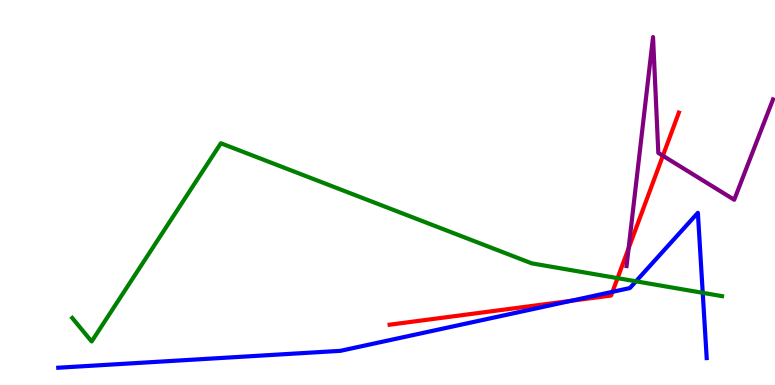[{'lines': ['blue', 'red'], 'intersections': [{'x': 7.37, 'y': 2.19}, {'x': 7.9, 'y': 2.42}]}, {'lines': ['green', 'red'], 'intersections': [{'x': 7.97, 'y': 2.78}]}, {'lines': ['purple', 'red'], 'intersections': [{'x': 8.11, 'y': 3.55}, {'x': 8.55, 'y': 5.95}]}, {'lines': ['blue', 'green'], 'intersections': [{'x': 8.21, 'y': 2.69}, {'x': 9.07, 'y': 2.39}]}, {'lines': ['blue', 'purple'], 'intersections': []}, {'lines': ['green', 'purple'], 'intersections': []}]